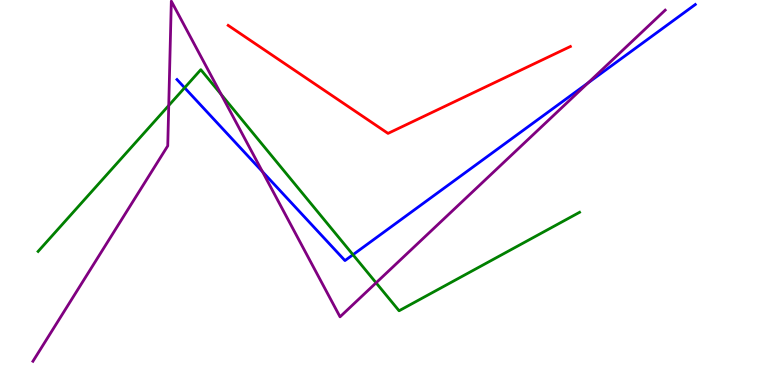[{'lines': ['blue', 'red'], 'intersections': []}, {'lines': ['green', 'red'], 'intersections': []}, {'lines': ['purple', 'red'], 'intersections': []}, {'lines': ['blue', 'green'], 'intersections': [{'x': 2.38, 'y': 7.72}, {'x': 4.55, 'y': 3.38}]}, {'lines': ['blue', 'purple'], 'intersections': [{'x': 3.39, 'y': 5.54}, {'x': 7.59, 'y': 7.85}]}, {'lines': ['green', 'purple'], 'intersections': [{'x': 2.18, 'y': 7.26}, {'x': 2.85, 'y': 7.55}, {'x': 4.85, 'y': 2.65}]}]